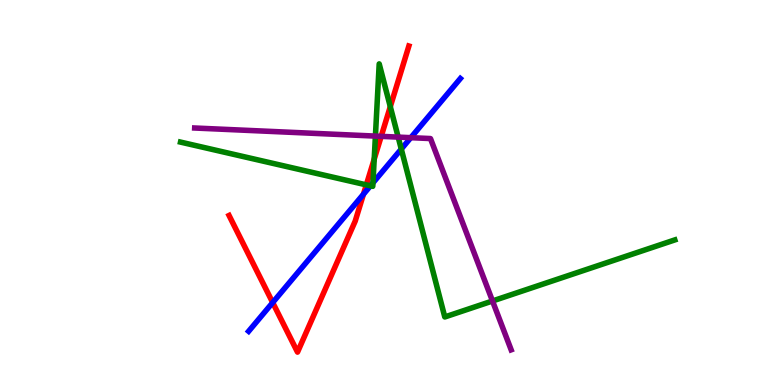[{'lines': ['blue', 'red'], 'intersections': [{'x': 3.52, 'y': 2.14}, {'x': 4.69, 'y': 4.96}]}, {'lines': ['green', 'red'], 'intersections': [{'x': 4.73, 'y': 5.2}, {'x': 4.83, 'y': 5.87}, {'x': 5.04, 'y': 7.23}]}, {'lines': ['purple', 'red'], 'intersections': [{'x': 4.92, 'y': 6.46}]}, {'lines': ['blue', 'green'], 'intersections': [{'x': 4.78, 'y': 5.17}, {'x': 4.81, 'y': 5.25}, {'x': 5.18, 'y': 6.13}]}, {'lines': ['blue', 'purple'], 'intersections': [{'x': 5.3, 'y': 6.42}]}, {'lines': ['green', 'purple'], 'intersections': [{'x': 4.84, 'y': 6.47}, {'x': 5.14, 'y': 6.44}, {'x': 6.35, 'y': 2.18}]}]